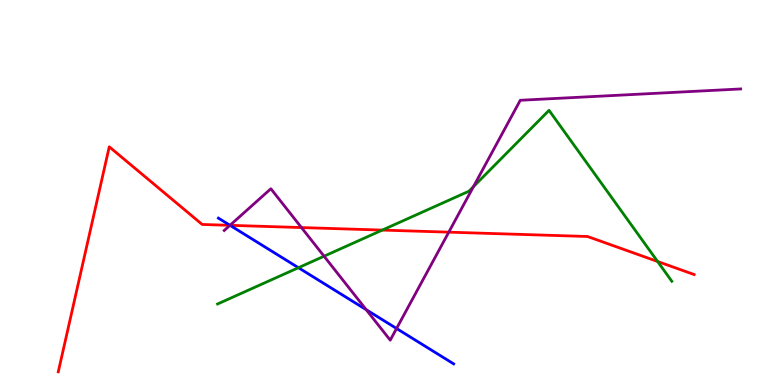[{'lines': ['blue', 'red'], 'intersections': [{'x': 2.97, 'y': 4.15}]}, {'lines': ['green', 'red'], 'intersections': [{'x': 4.93, 'y': 4.02}, {'x': 8.49, 'y': 3.21}]}, {'lines': ['purple', 'red'], 'intersections': [{'x': 2.97, 'y': 4.15}, {'x': 3.89, 'y': 4.09}, {'x': 5.79, 'y': 3.97}]}, {'lines': ['blue', 'green'], 'intersections': [{'x': 3.85, 'y': 3.05}]}, {'lines': ['blue', 'purple'], 'intersections': [{'x': 2.97, 'y': 4.15}, {'x': 4.73, 'y': 1.96}, {'x': 5.12, 'y': 1.47}]}, {'lines': ['green', 'purple'], 'intersections': [{'x': 4.18, 'y': 3.35}, {'x': 6.11, 'y': 5.15}]}]